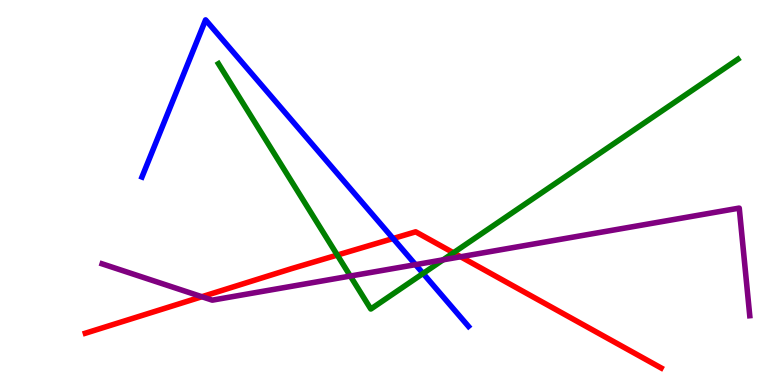[{'lines': ['blue', 'red'], 'intersections': [{'x': 5.07, 'y': 3.8}]}, {'lines': ['green', 'red'], 'intersections': [{'x': 4.35, 'y': 3.37}, {'x': 5.85, 'y': 3.43}]}, {'lines': ['purple', 'red'], 'intersections': [{'x': 2.6, 'y': 2.29}, {'x': 5.94, 'y': 3.33}]}, {'lines': ['blue', 'green'], 'intersections': [{'x': 5.46, 'y': 2.9}]}, {'lines': ['blue', 'purple'], 'intersections': [{'x': 5.36, 'y': 3.13}]}, {'lines': ['green', 'purple'], 'intersections': [{'x': 4.52, 'y': 2.83}, {'x': 5.72, 'y': 3.25}]}]